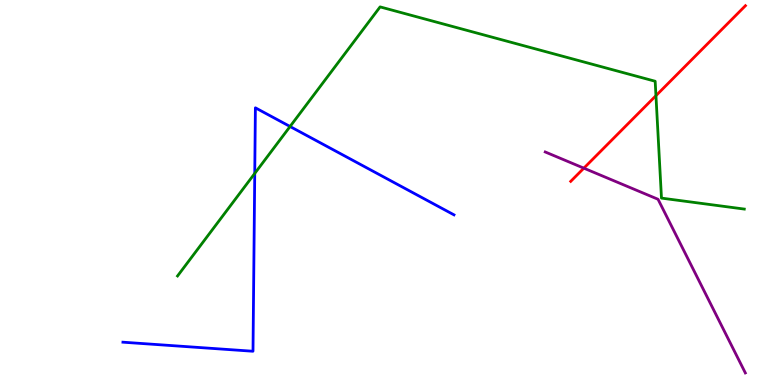[{'lines': ['blue', 'red'], 'intersections': []}, {'lines': ['green', 'red'], 'intersections': [{'x': 8.46, 'y': 7.51}]}, {'lines': ['purple', 'red'], 'intersections': [{'x': 7.53, 'y': 5.63}]}, {'lines': ['blue', 'green'], 'intersections': [{'x': 3.29, 'y': 5.5}, {'x': 3.74, 'y': 6.71}]}, {'lines': ['blue', 'purple'], 'intersections': []}, {'lines': ['green', 'purple'], 'intersections': []}]